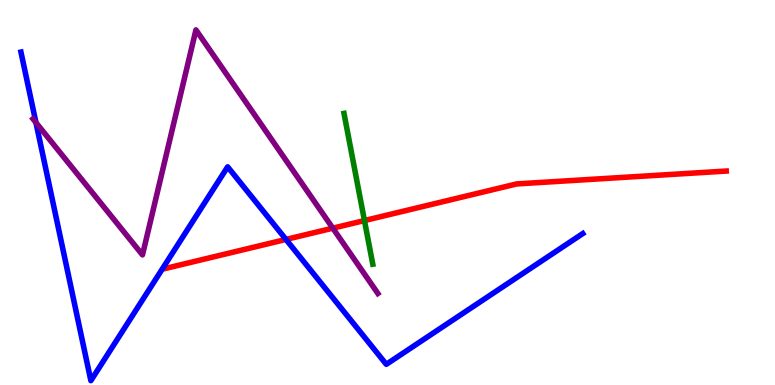[{'lines': ['blue', 'red'], 'intersections': [{'x': 3.69, 'y': 3.78}]}, {'lines': ['green', 'red'], 'intersections': [{'x': 4.7, 'y': 4.27}]}, {'lines': ['purple', 'red'], 'intersections': [{'x': 4.29, 'y': 4.07}]}, {'lines': ['blue', 'green'], 'intersections': []}, {'lines': ['blue', 'purple'], 'intersections': [{'x': 0.464, 'y': 6.82}]}, {'lines': ['green', 'purple'], 'intersections': []}]